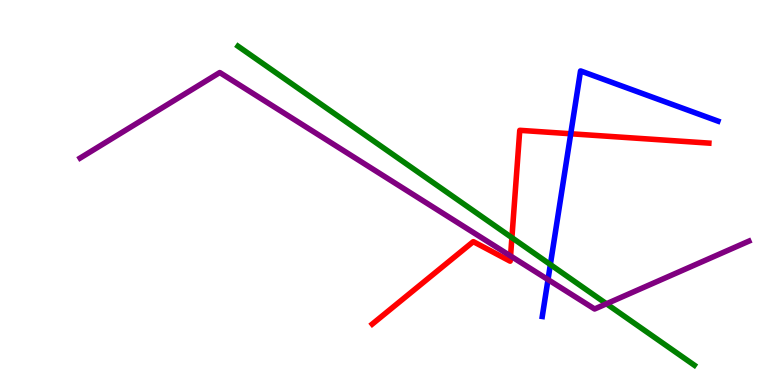[{'lines': ['blue', 'red'], 'intersections': [{'x': 7.36, 'y': 6.53}]}, {'lines': ['green', 'red'], 'intersections': [{'x': 6.61, 'y': 3.83}]}, {'lines': ['purple', 'red'], 'intersections': [{'x': 6.59, 'y': 3.35}]}, {'lines': ['blue', 'green'], 'intersections': [{'x': 7.1, 'y': 3.13}]}, {'lines': ['blue', 'purple'], 'intersections': [{'x': 7.07, 'y': 2.74}]}, {'lines': ['green', 'purple'], 'intersections': [{'x': 7.83, 'y': 2.11}]}]